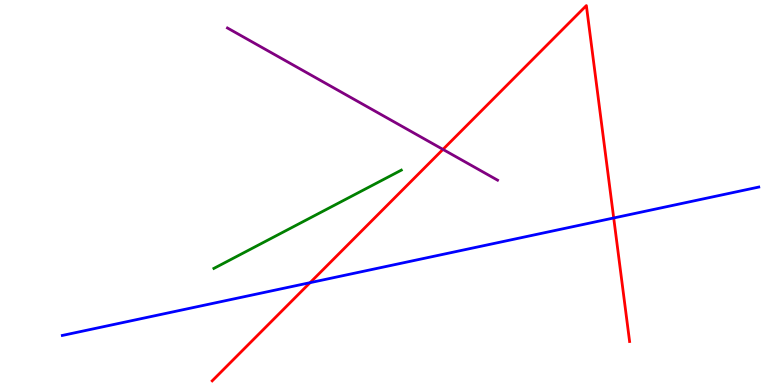[{'lines': ['blue', 'red'], 'intersections': [{'x': 4.0, 'y': 2.66}, {'x': 7.92, 'y': 4.34}]}, {'lines': ['green', 'red'], 'intersections': []}, {'lines': ['purple', 'red'], 'intersections': [{'x': 5.72, 'y': 6.12}]}, {'lines': ['blue', 'green'], 'intersections': []}, {'lines': ['blue', 'purple'], 'intersections': []}, {'lines': ['green', 'purple'], 'intersections': []}]